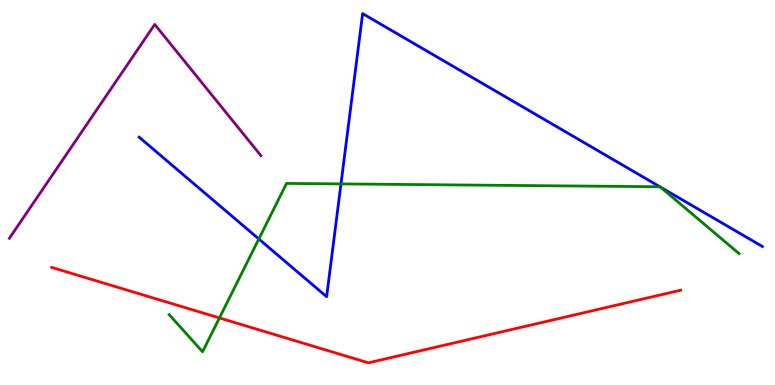[{'lines': ['blue', 'red'], 'intersections': []}, {'lines': ['green', 'red'], 'intersections': [{'x': 2.83, 'y': 1.74}]}, {'lines': ['purple', 'red'], 'intersections': []}, {'lines': ['blue', 'green'], 'intersections': [{'x': 3.34, 'y': 3.79}, {'x': 4.4, 'y': 5.22}, {'x': 8.51, 'y': 5.15}, {'x': 8.52, 'y': 5.14}]}, {'lines': ['blue', 'purple'], 'intersections': []}, {'lines': ['green', 'purple'], 'intersections': []}]